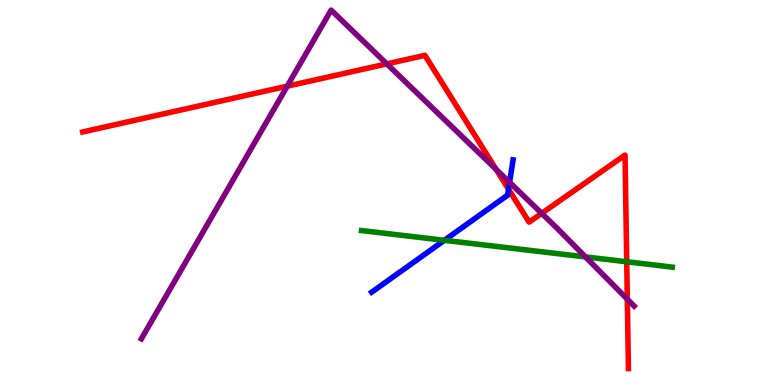[{'lines': ['blue', 'red'], 'intersections': [{'x': 6.56, 'y': 5.09}]}, {'lines': ['green', 'red'], 'intersections': [{'x': 8.09, 'y': 3.2}]}, {'lines': ['purple', 'red'], 'intersections': [{'x': 3.71, 'y': 7.76}, {'x': 4.99, 'y': 8.34}, {'x': 6.4, 'y': 5.6}, {'x': 6.99, 'y': 4.46}, {'x': 8.09, 'y': 2.23}]}, {'lines': ['blue', 'green'], 'intersections': [{'x': 5.73, 'y': 3.76}]}, {'lines': ['blue', 'purple'], 'intersections': [{'x': 6.58, 'y': 5.26}]}, {'lines': ['green', 'purple'], 'intersections': [{'x': 7.55, 'y': 3.33}]}]